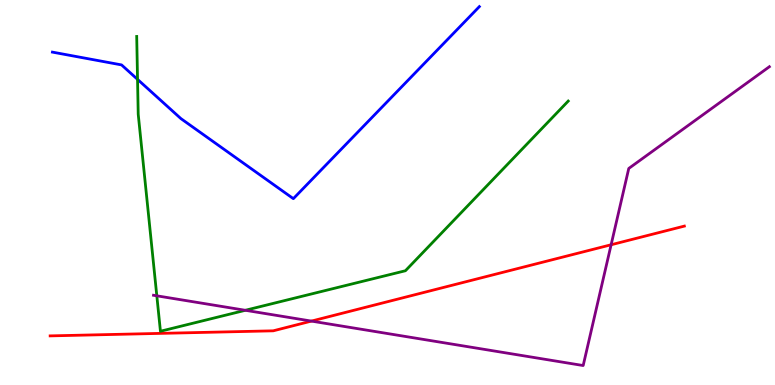[{'lines': ['blue', 'red'], 'intersections': []}, {'lines': ['green', 'red'], 'intersections': []}, {'lines': ['purple', 'red'], 'intersections': [{'x': 4.02, 'y': 1.66}, {'x': 7.89, 'y': 3.64}]}, {'lines': ['blue', 'green'], 'intersections': [{'x': 1.77, 'y': 7.94}]}, {'lines': ['blue', 'purple'], 'intersections': []}, {'lines': ['green', 'purple'], 'intersections': [{'x': 2.02, 'y': 2.32}, {'x': 3.17, 'y': 1.94}]}]